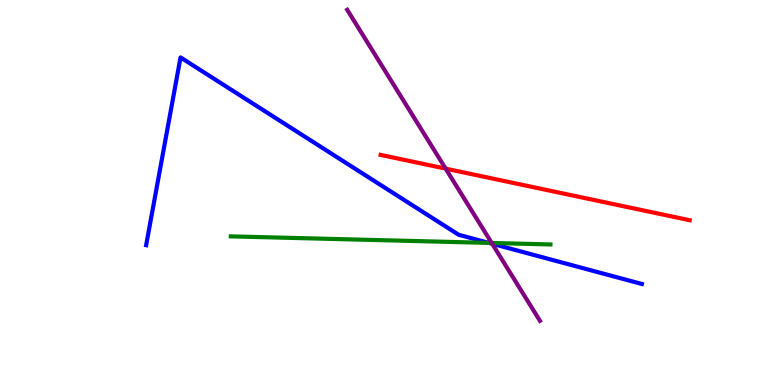[{'lines': ['blue', 'red'], 'intersections': []}, {'lines': ['green', 'red'], 'intersections': []}, {'lines': ['purple', 'red'], 'intersections': [{'x': 5.75, 'y': 5.62}]}, {'lines': ['blue', 'green'], 'intersections': [{'x': 6.31, 'y': 3.69}]}, {'lines': ['blue', 'purple'], 'intersections': [{'x': 6.35, 'y': 3.67}]}, {'lines': ['green', 'purple'], 'intersections': [{'x': 6.34, 'y': 3.69}]}]